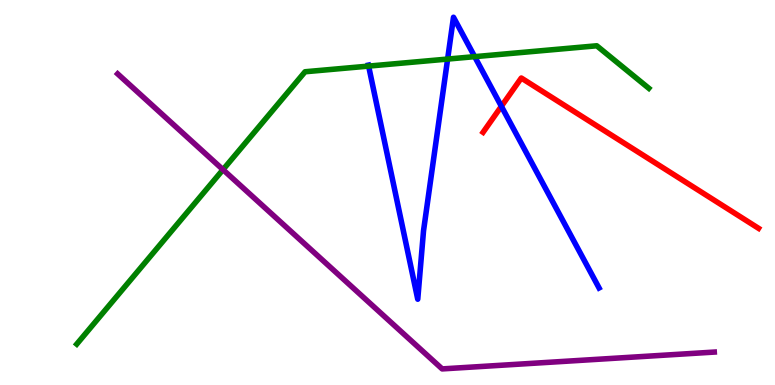[{'lines': ['blue', 'red'], 'intersections': [{'x': 6.47, 'y': 7.24}]}, {'lines': ['green', 'red'], 'intersections': []}, {'lines': ['purple', 'red'], 'intersections': []}, {'lines': ['blue', 'green'], 'intersections': [{'x': 4.76, 'y': 8.28}, {'x': 5.78, 'y': 8.47}, {'x': 6.12, 'y': 8.53}]}, {'lines': ['blue', 'purple'], 'intersections': []}, {'lines': ['green', 'purple'], 'intersections': [{'x': 2.88, 'y': 5.59}]}]